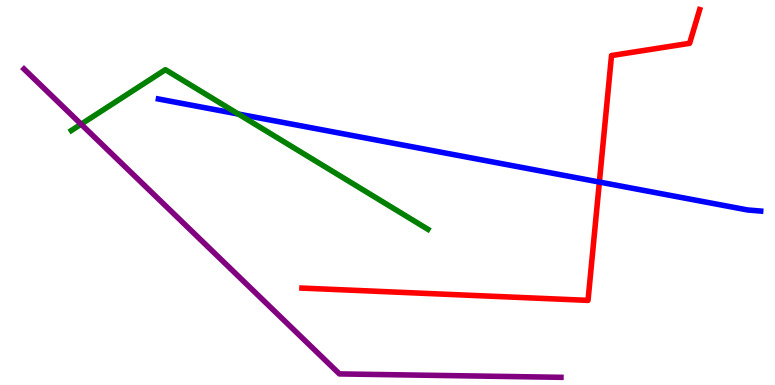[{'lines': ['blue', 'red'], 'intersections': [{'x': 7.73, 'y': 5.27}]}, {'lines': ['green', 'red'], 'intersections': []}, {'lines': ['purple', 'red'], 'intersections': []}, {'lines': ['blue', 'green'], 'intersections': [{'x': 3.07, 'y': 7.04}]}, {'lines': ['blue', 'purple'], 'intersections': []}, {'lines': ['green', 'purple'], 'intersections': [{'x': 1.05, 'y': 6.77}]}]